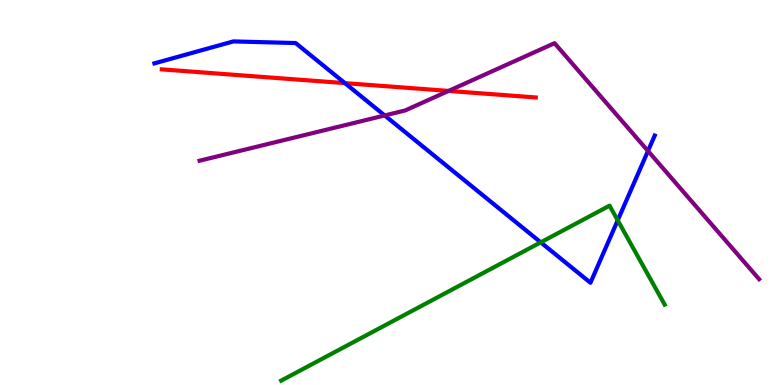[{'lines': ['blue', 'red'], 'intersections': [{'x': 4.45, 'y': 7.84}]}, {'lines': ['green', 'red'], 'intersections': []}, {'lines': ['purple', 'red'], 'intersections': [{'x': 5.79, 'y': 7.64}]}, {'lines': ['blue', 'green'], 'intersections': [{'x': 6.98, 'y': 3.71}, {'x': 7.97, 'y': 4.28}]}, {'lines': ['blue', 'purple'], 'intersections': [{'x': 4.96, 'y': 7.0}, {'x': 8.36, 'y': 6.08}]}, {'lines': ['green', 'purple'], 'intersections': []}]